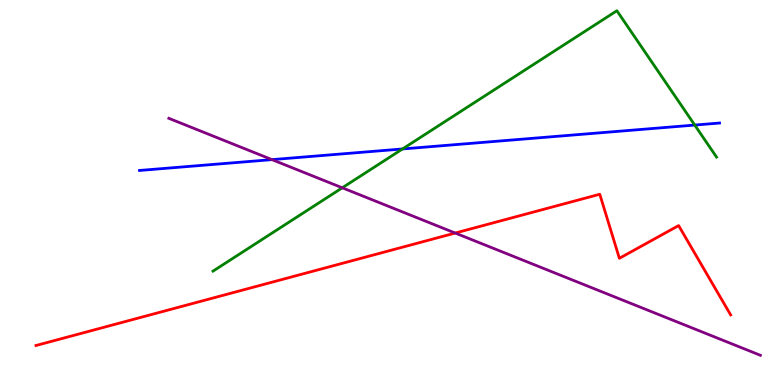[{'lines': ['blue', 'red'], 'intersections': []}, {'lines': ['green', 'red'], 'intersections': []}, {'lines': ['purple', 'red'], 'intersections': [{'x': 5.87, 'y': 3.95}]}, {'lines': ['blue', 'green'], 'intersections': [{'x': 5.19, 'y': 6.13}, {'x': 8.96, 'y': 6.75}]}, {'lines': ['blue', 'purple'], 'intersections': [{'x': 3.51, 'y': 5.85}]}, {'lines': ['green', 'purple'], 'intersections': [{'x': 4.42, 'y': 5.12}]}]